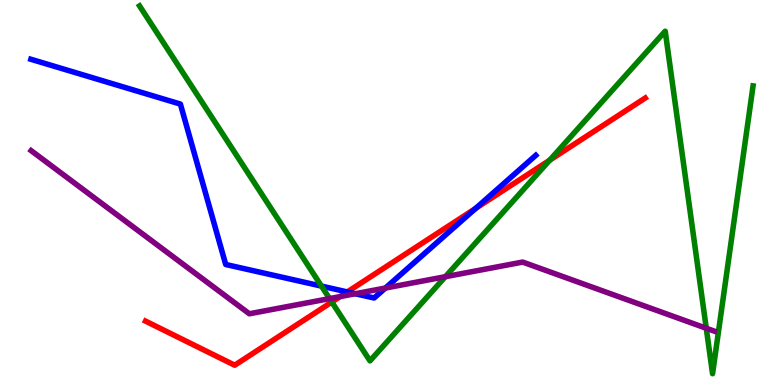[{'lines': ['blue', 'red'], 'intersections': [{'x': 4.48, 'y': 2.42}, {'x': 6.14, 'y': 4.59}]}, {'lines': ['green', 'red'], 'intersections': [{'x': 4.28, 'y': 2.16}, {'x': 7.09, 'y': 5.84}]}, {'lines': ['purple', 'red'], 'intersections': [{'x': 4.39, 'y': 2.3}]}, {'lines': ['blue', 'green'], 'intersections': [{'x': 4.15, 'y': 2.57}]}, {'lines': ['blue', 'purple'], 'intersections': [{'x': 4.58, 'y': 2.37}, {'x': 4.97, 'y': 2.52}]}, {'lines': ['green', 'purple'], 'intersections': [{'x': 4.25, 'y': 2.24}, {'x': 5.75, 'y': 2.81}, {'x': 9.11, 'y': 1.47}]}]